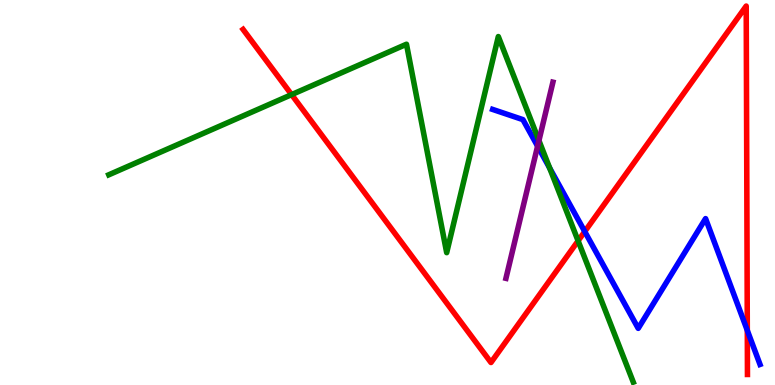[{'lines': ['blue', 'red'], 'intersections': [{'x': 7.55, 'y': 3.99}, {'x': 9.64, 'y': 1.42}]}, {'lines': ['green', 'red'], 'intersections': [{'x': 3.76, 'y': 7.54}, {'x': 7.46, 'y': 3.74}]}, {'lines': ['purple', 'red'], 'intersections': []}, {'lines': ['blue', 'green'], 'intersections': [{'x': 7.09, 'y': 5.64}]}, {'lines': ['blue', 'purple'], 'intersections': [{'x': 6.94, 'y': 6.2}]}, {'lines': ['green', 'purple'], 'intersections': [{'x': 6.95, 'y': 6.35}]}]